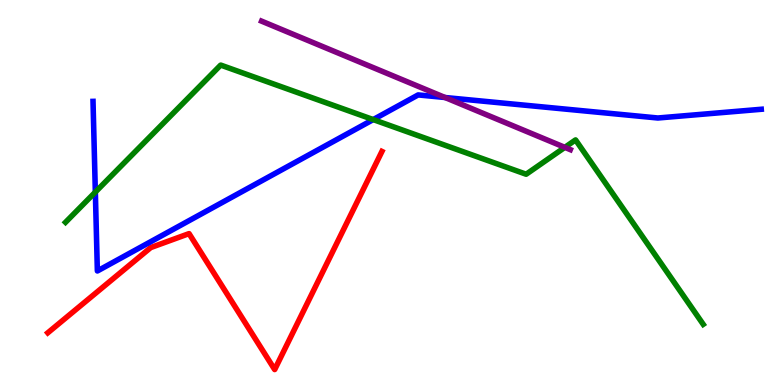[{'lines': ['blue', 'red'], 'intersections': []}, {'lines': ['green', 'red'], 'intersections': []}, {'lines': ['purple', 'red'], 'intersections': []}, {'lines': ['blue', 'green'], 'intersections': [{'x': 1.23, 'y': 5.01}, {'x': 4.82, 'y': 6.89}]}, {'lines': ['blue', 'purple'], 'intersections': [{'x': 5.74, 'y': 7.47}]}, {'lines': ['green', 'purple'], 'intersections': [{'x': 7.29, 'y': 6.17}]}]